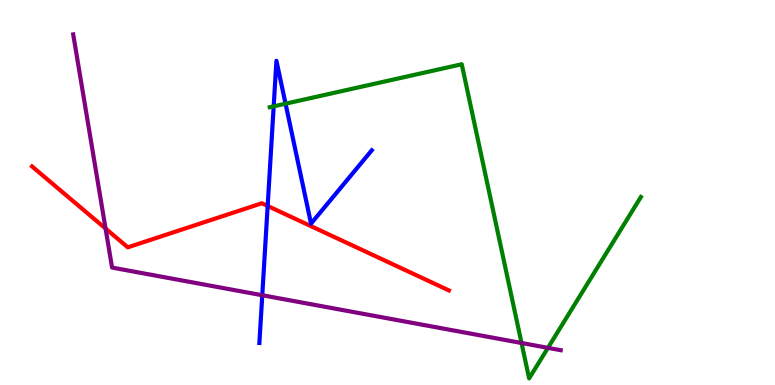[{'lines': ['blue', 'red'], 'intersections': [{'x': 3.45, 'y': 4.65}]}, {'lines': ['green', 'red'], 'intersections': []}, {'lines': ['purple', 'red'], 'intersections': [{'x': 1.36, 'y': 4.06}]}, {'lines': ['blue', 'green'], 'intersections': [{'x': 3.53, 'y': 7.24}, {'x': 3.68, 'y': 7.31}]}, {'lines': ['blue', 'purple'], 'intersections': [{'x': 3.38, 'y': 2.33}]}, {'lines': ['green', 'purple'], 'intersections': [{'x': 6.73, 'y': 1.09}, {'x': 7.07, 'y': 0.965}]}]